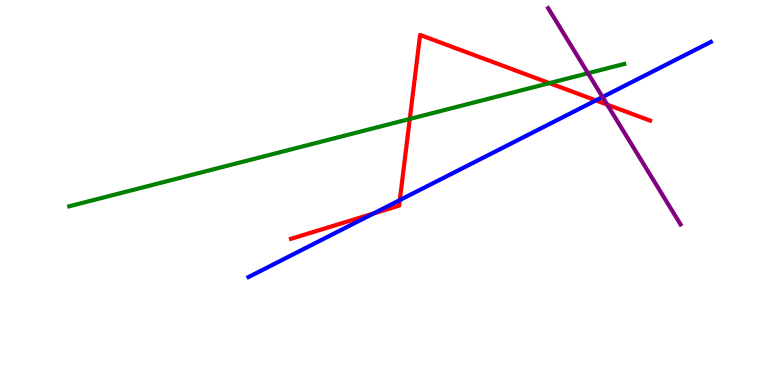[{'lines': ['blue', 'red'], 'intersections': [{'x': 4.82, 'y': 4.45}, {'x': 5.16, 'y': 4.8}, {'x': 7.69, 'y': 7.39}]}, {'lines': ['green', 'red'], 'intersections': [{'x': 5.29, 'y': 6.91}, {'x': 7.09, 'y': 7.84}]}, {'lines': ['purple', 'red'], 'intersections': [{'x': 7.84, 'y': 7.28}]}, {'lines': ['blue', 'green'], 'intersections': []}, {'lines': ['blue', 'purple'], 'intersections': [{'x': 7.77, 'y': 7.48}]}, {'lines': ['green', 'purple'], 'intersections': [{'x': 7.59, 'y': 8.1}]}]